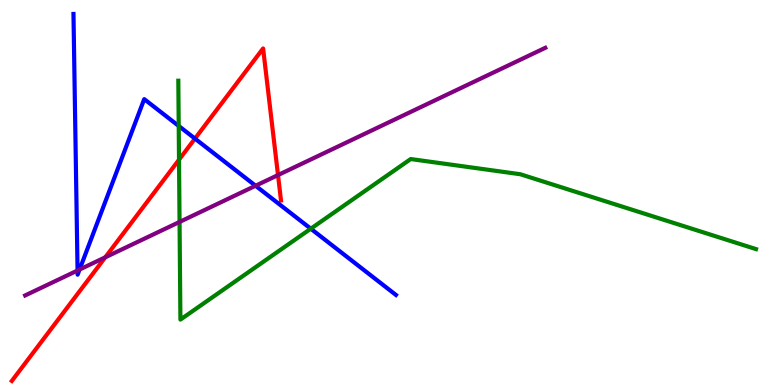[{'lines': ['blue', 'red'], 'intersections': [{'x': 2.52, 'y': 6.4}]}, {'lines': ['green', 'red'], 'intersections': [{'x': 2.31, 'y': 5.85}]}, {'lines': ['purple', 'red'], 'intersections': [{'x': 1.36, 'y': 3.32}, {'x': 3.59, 'y': 5.45}]}, {'lines': ['blue', 'green'], 'intersections': [{'x': 2.31, 'y': 6.73}, {'x': 4.01, 'y': 4.06}]}, {'lines': ['blue', 'purple'], 'intersections': [{'x': 1.0, 'y': 2.97}, {'x': 1.03, 'y': 3.0}, {'x': 3.3, 'y': 5.18}]}, {'lines': ['green', 'purple'], 'intersections': [{'x': 2.32, 'y': 4.24}]}]